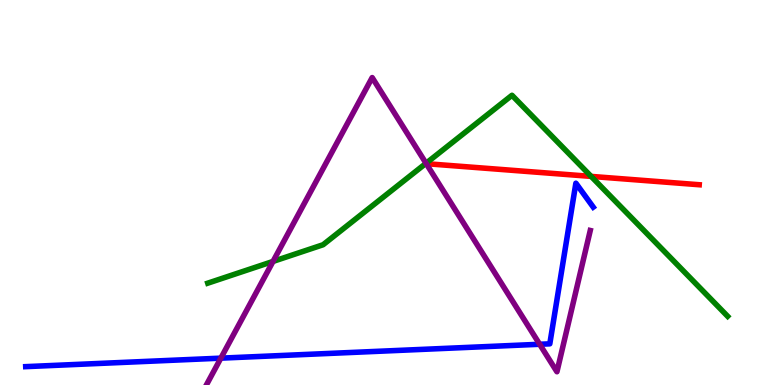[{'lines': ['blue', 'red'], 'intersections': []}, {'lines': ['green', 'red'], 'intersections': [{'x': 7.63, 'y': 5.42}]}, {'lines': ['purple', 'red'], 'intersections': []}, {'lines': ['blue', 'green'], 'intersections': []}, {'lines': ['blue', 'purple'], 'intersections': [{'x': 2.85, 'y': 0.697}, {'x': 6.96, 'y': 1.06}]}, {'lines': ['green', 'purple'], 'intersections': [{'x': 3.52, 'y': 3.21}, {'x': 5.5, 'y': 5.76}]}]